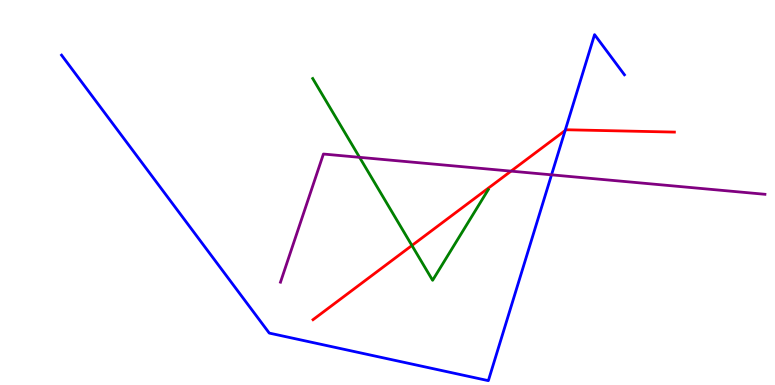[{'lines': ['blue', 'red'], 'intersections': [{'x': 7.29, 'y': 6.61}]}, {'lines': ['green', 'red'], 'intersections': [{'x': 5.32, 'y': 3.62}]}, {'lines': ['purple', 'red'], 'intersections': [{'x': 6.59, 'y': 5.55}]}, {'lines': ['blue', 'green'], 'intersections': []}, {'lines': ['blue', 'purple'], 'intersections': [{'x': 7.12, 'y': 5.46}]}, {'lines': ['green', 'purple'], 'intersections': [{'x': 4.64, 'y': 5.91}]}]